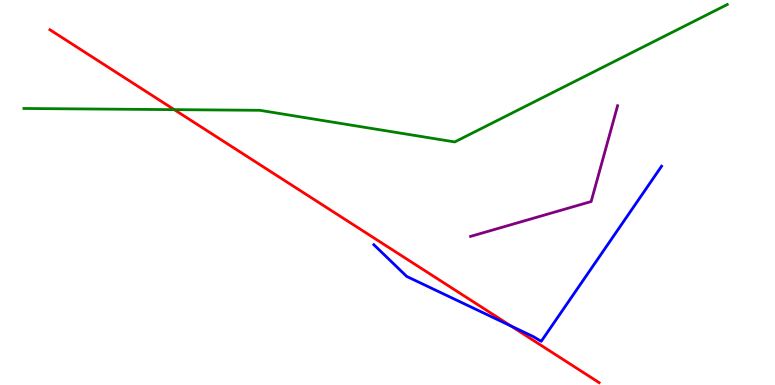[{'lines': ['blue', 'red'], 'intersections': [{'x': 6.59, 'y': 1.53}]}, {'lines': ['green', 'red'], 'intersections': [{'x': 2.25, 'y': 7.15}]}, {'lines': ['purple', 'red'], 'intersections': []}, {'lines': ['blue', 'green'], 'intersections': []}, {'lines': ['blue', 'purple'], 'intersections': []}, {'lines': ['green', 'purple'], 'intersections': []}]